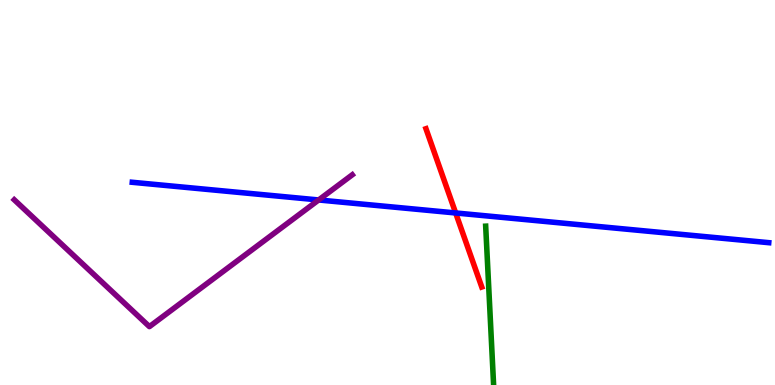[{'lines': ['blue', 'red'], 'intersections': [{'x': 5.88, 'y': 4.47}]}, {'lines': ['green', 'red'], 'intersections': []}, {'lines': ['purple', 'red'], 'intersections': []}, {'lines': ['blue', 'green'], 'intersections': []}, {'lines': ['blue', 'purple'], 'intersections': [{'x': 4.11, 'y': 4.81}]}, {'lines': ['green', 'purple'], 'intersections': []}]